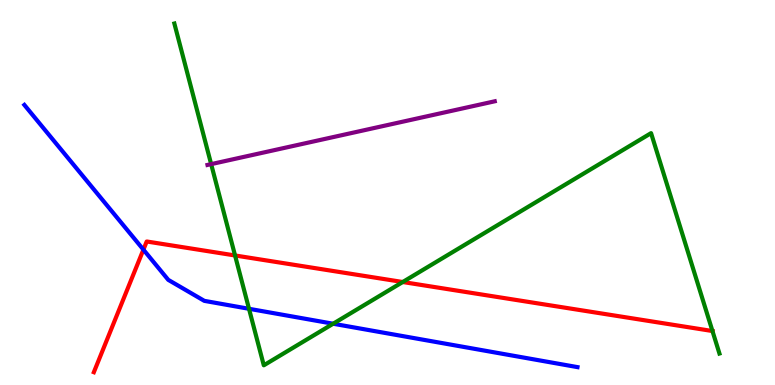[{'lines': ['blue', 'red'], 'intersections': [{'x': 1.85, 'y': 3.52}]}, {'lines': ['green', 'red'], 'intersections': [{'x': 3.03, 'y': 3.36}, {'x': 5.2, 'y': 2.68}, {'x': 9.19, 'y': 1.4}]}, {'lines': ['purple', 'red'], 'intersections': []}, {'lines': ['blue', 'green'], 'intersections': [{'x': 3.21, 'y': 1.98}, {'x': 4.3, 'y': 1.59}]}, {'lines': ['blue', 'purple'], 'intersections': []}, {'lines': ['green', 'purple'], 'intersections': [{'x': 2.72, 'y': 5.74}]}]